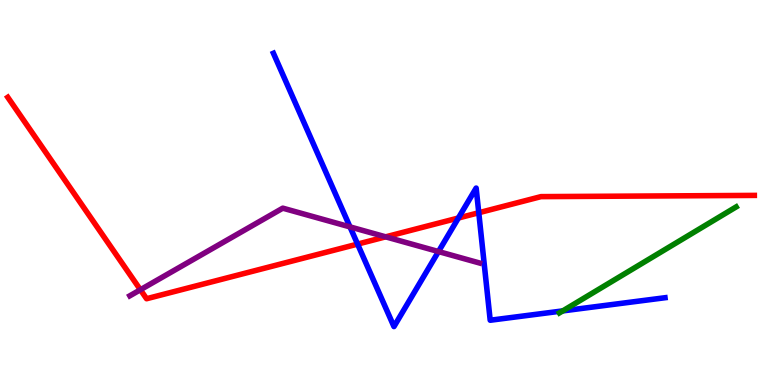[{'lines': ['blue', 'red'], 'intersections': [{'x': 4.61, 'y': 3.66}, {'x': 5.91, 'y': 4.34}, {'x': 6.18, 'y': 4.47}]}, {'lines': ['green', 'red'], 'intersections': []}, {'lines': ['purple', 'red'], 'intersections': [{'x': 1.81, 'y': 2.47}, {'x': 4.98, 'y': 3.85}]}, {'lines': ['blue', 'green'], 'intersections': [{'x': 7.26, 'y': 1.92}]}, {'lines': ['blue', 'purple'], 'intersections': [{'x': 4.52, 'y': 4.11}, {'x': 5.66, 'y': 3.47}]}, {'lines': ['green', 'purple'], 'intersections': []}]